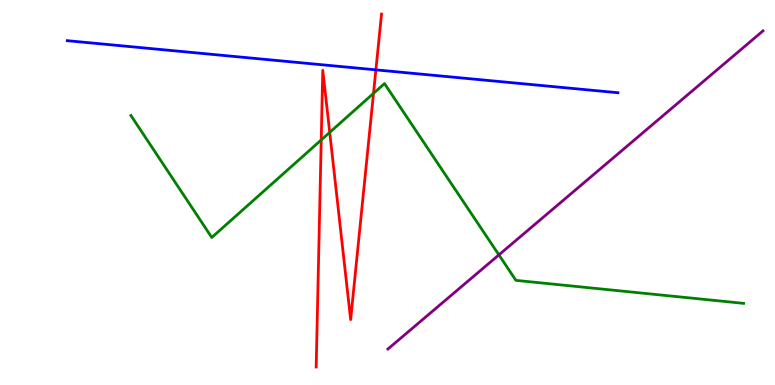[{'lines': ['blue', 'red'], 'intersections': [{'x': 4.85, 'y': 8.19}]}, {'lines': ['green', 'red'], 'intersections': [{'x': 4.14, 'y': 6.36}, {'x': 4.25, 'y': 6.56}, {'x': 4.82, 'y': 7.58}]}, {'lines': ['purple', 'red'], 'intersections': []}, {'lines': ['blue', 'green'], 'intersections': []}, {'lines': ['blue', 'purple'], 'intersections': []}, {'lines': ['green', 'purple'], 'intersections': [{'x': 6.44, 'y': 3.38}]}]